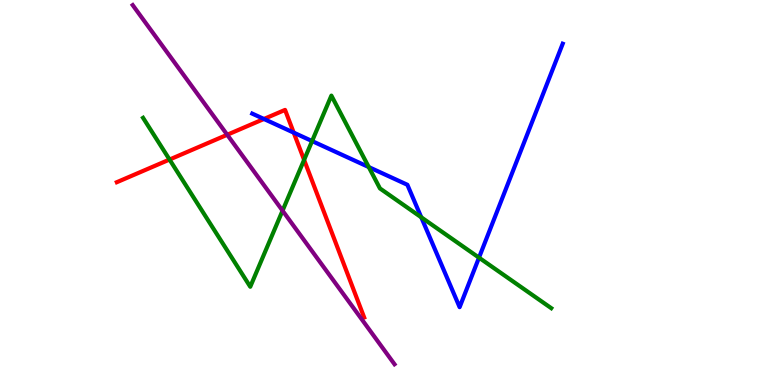[{'lines': ['blue', 'red'], 'intersections': [{'x': 3.41, 'y': 6.91}, {'x': 3.79, 'y': 6.55}]}, {'lines': ['green', 'red'], 'intersections': [{'x': 2.19, 'y': 5.86}, {'x': 3.92, 'y': 5.85}]}, {'lines': ['purple', 'red'], 'intersections': [{'x': 2.93, 'y': 6.5}]}, {'lines': ['blue', 'green'], 'intersections': [{'x': 4.03, 'y': 6.34}, {'x': 4.76, 'y': 5.66}, {'x': 5.44, 'y': 4.36}, {'x': 6.18, 'y': 3.31}]}, {'lines': ['blue', 'purple'], 'intersections': []}, {'lines': ['green', 'purple'], 'intersections': [{'x': 3.65, 'y': 4.53}]}]